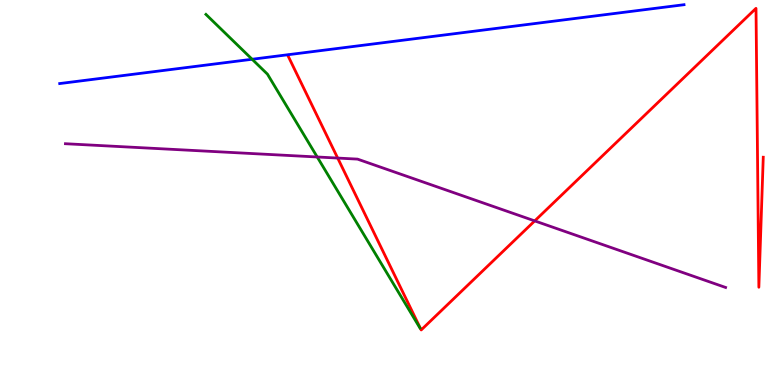[{'lines': ['blue', 'red'], 'intersections': []}, {'lines': ['green', 'red'], 'intersections': []}, {'lines': ['purple', 'red'], 'intersections': [{'x': 4.36, 'y': 5.89}, {'x': 6.9, 'y': 4.26}]}, {'lines': ['blue', 'green'], 'intersections': [{'x': 3.25, 'y': 8.46}]}, {'lines': ['blue', 'purple'], 'intersections': []}, {'lines': ['green', 'purple'], 'intersections': [{'x': 4.09, 'y': 5.92}]}]